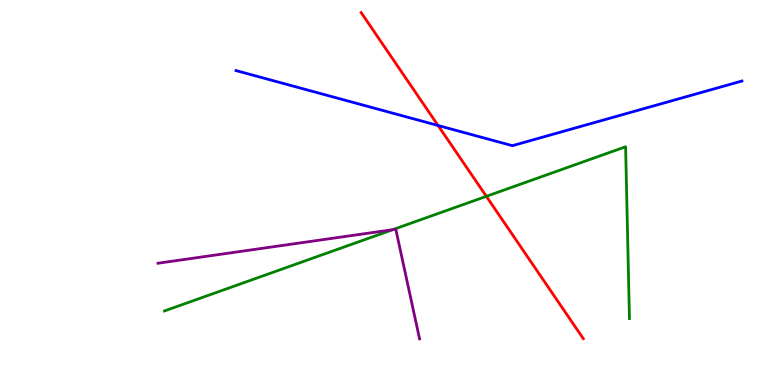[{'lines': ['blue', 'red'], 'intersections': [{'x': 5.65, 'y': 6.74}]}, {'lines': ['green', 'red'], 'intersections': [{'x': 6.28, 'y': 4.9}]}, {'lines': ['purple', 'red'], 'intersections': []}, {'lines': ['blue', 'green'], 'intersections': []}, {'lines': ['blue', 'purple'], 'intersections': []}, {'lines': ['green', 'purple'], 'intersections': [{'x': 5.07, 'y': 4.03}]}]